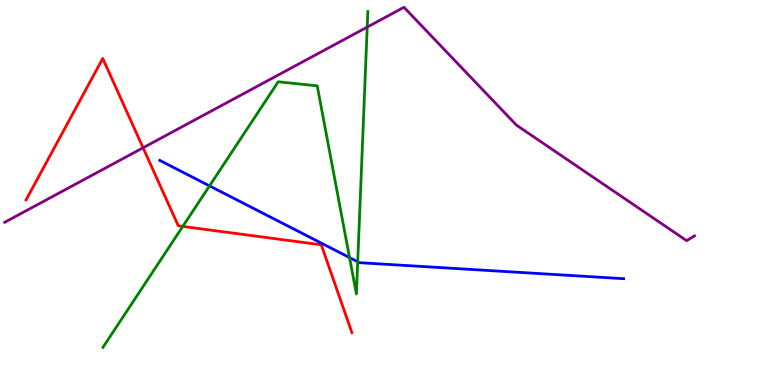[{'lines': ['blue', 'red'], 'intersections': []}, {'lines': ['green', 'red'], 'intersections': [{'x': 2.36, 'y': 4.12}]}, {'lines': ['purple', 'red'], 'intersections': [{'x': 1.85, 'y': 6.16}]}, {'lines': ['blue', 'green'], 'intersections': [{'x': 2.7, 'y': 5.17}, {'x': 4.51, 'y': 3.31}, {'x': 4.62, 'y': 3.2}]}, {'lines': ['blue', 'purple'], 'intersections': []}, {'lines': ['green', 'purple'], 'intersections': [{'x': 4.74, 'y': 9.3}]}]